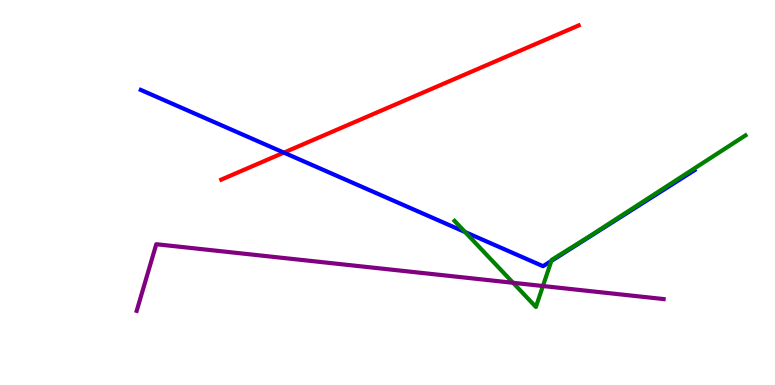[{'lines': ['blue', 'red'], 'intersections': [{'x': 3.66, 'y': 6.04}]}, {'lines': ['green', 'red'], 'intersections': []}, {'lines': ['purple', 'red'], 'intersections': []}, {'lines': ['blue', 'green'], 'intersections': [{'x': 6.0, 'y': 3.97}, {'x': 7.11, 'y': 3.22}]}, {'lines': ['blue', 'purple'], 'intersections': []}, {'lines': ['green', 'purple'], 'intersections': [{'x': 6.62, 'y': 2.65}, {'x': 7.01, 'y': 2.57}]}]